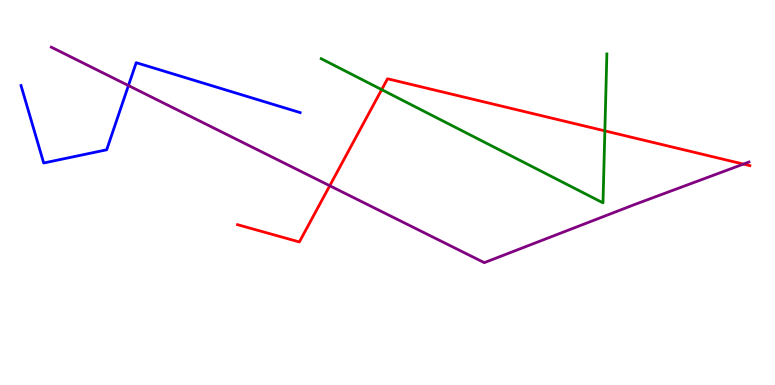[{'lines': ['blue', 'red'], 'intersections': []}, {'lines': ['green', 'red'], 'intersections': [{'x': 4.92, 'y': 7.67}, {'x': 7.8, 'y': 6.6}]}, {'lines': ['purple', 'red'], 'intersections': [{'x': 4.25, 'y': 5.18}, {'x': 9.59, 'y': 5.74}]}, {'lines': ['blue', 'green'], 'intersections': []}, {'lines': ['blue', 'purple'], 'intersections': [{'x': 1.66, 'y': 7.78}]}, {'lines': ['green', 'purple'], 'intersections': []}]